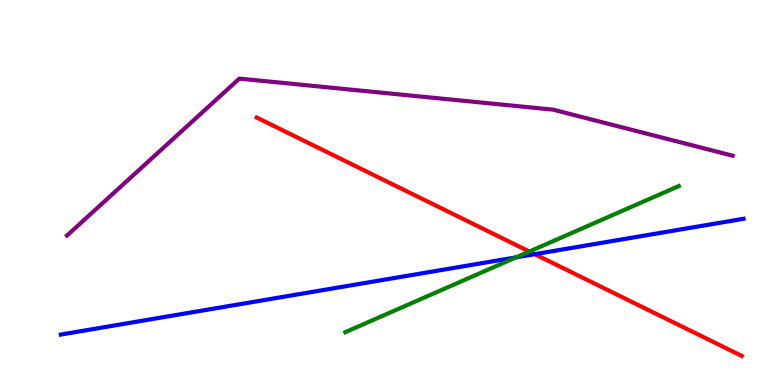[{'lines': ['blue', 'red'], 'intersections': [{'x': 6.9, 'y': 3.4}]}, {'lines': ['green', 'red'], 'intersections': [{'x': 6.83, 'y': 3.47}]}, {'lines': ['purple', 'red'], 'intersections': []}, {'lines': ['blue', 'green'], 'intersections': [{'x': 6.66, 'y': 3.32}]}, {'lines': ['blue', 'purple'], 'intersections': []}, {'lines': ['green', 'purple'], 'intersections': []}]